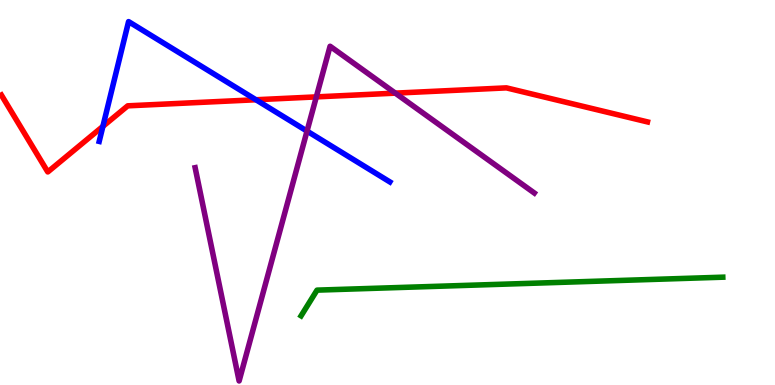[{'lines': ['blue', 'red'], 'intersections': [{'x': 1.33, 'y': 6.72}, {'x': 3.3, 'y': 7.41}]}, {'lines': ['green', 'red'], 'intersections': []}, {'lines': ['purple', 'red'], 'intersections': [{'x': 4.08, 'y': 7.48}, {'x': 5.1, 'y': 7.58}]}, {'lines': ['blue', 'green'], 'intersections': []}, {'lines': ['blue', 'purple'], 'intersections': [{'x': 3.96, 'y': 6.59}]}, {'lines': ['green', 'purple'], 'intersections': []}]